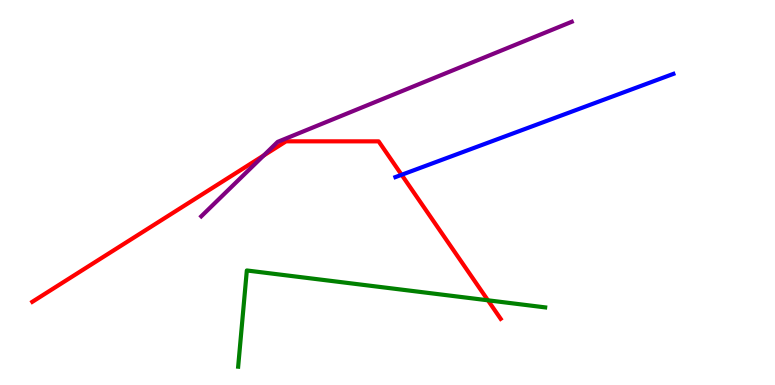[{'lines': ['blue', 'red'], 'intersections': [{'x': 5.18, 'y': 5.46}]}, {'lines': ['green', 'red'], 'intersections': [{'x': 6.3, 'y': 2.2}]}, {'lines': ['purple', 'red'], 'intersections': [{'x': 3.4, 'y': 5.96}]}, {'lines': ['blue', 'green'], 'intersections': []}, {'lines': ['blue', 'purple'], 'intersections': []}, {'lines': ['green', 'purple'], 'intersections': []}]